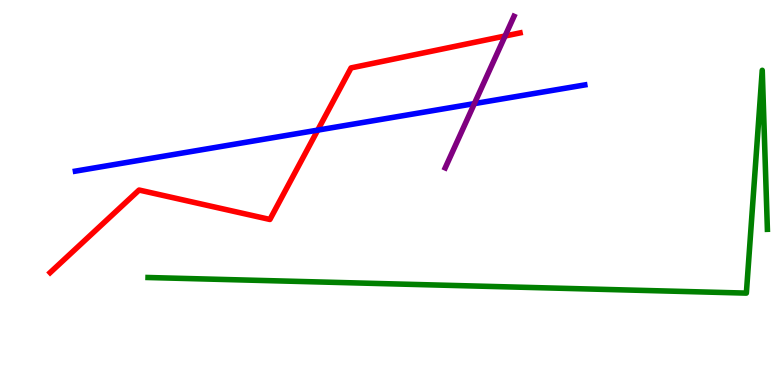[{'lines': ['blue', 'red'], 'intersections': [{'x': 4.1, 'y': 6.62}]}, {'lines': ['green', 'red'], 'intersections': []}, {'lines': ['purple', 'red'], 'intersections': [{'x': 6.52, 'y': 9.06}]}, {'lines': ['blue', 'green'], 'intersections': []}, {'lines': ['blue', 'purple'], 'intersections': [{'x': 6.12, 'y': 7.31}]}, {'lines': ['green', 'purple'], 'intersections': []}]